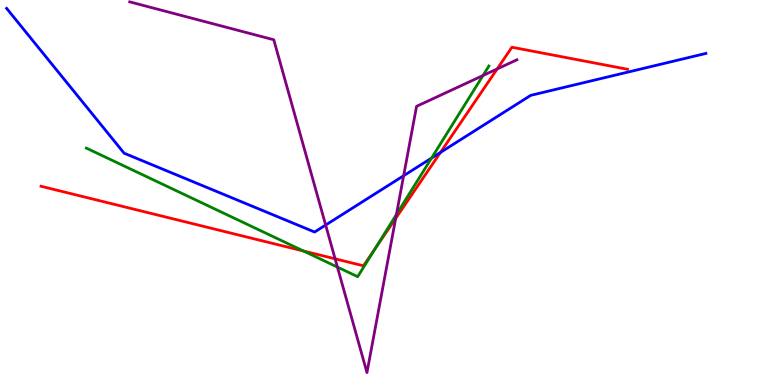[{'lines': ['blue', 'red'], 'intersections': [{'x': 5.68, 'y': 6.04}]}, {'lines': ['green', 'red'], 'intersections': [{'x': 3.92, 'y': 3.48}, {'x': 4.84, 'y': 3.54}]}, {'lines': ['purple', 'red'], 'intersections': [{'x': 4.32, 'y': 3.28}, {'x': 5.11, 'y': 4.33}, {'x': 6.41, 'y': 8.21}]}, {'lines': ['blue', 'green'], 'intersections': [{'x': 5.57, 'y': 5.89}]}, {'lines': ['blue', 'purple'], 'intersections': [{'x': 4.2, 'y': 4.15}, {'x': 5.21, 'y': 5.44}]}, {'lines': ['green', 'purple'], 'intersections': [{'x': 4.35, 'y': 3.06}, {'x': 5.12, 'y': 4.43}, {'x': 6.23, 'y': 8.04}]}]